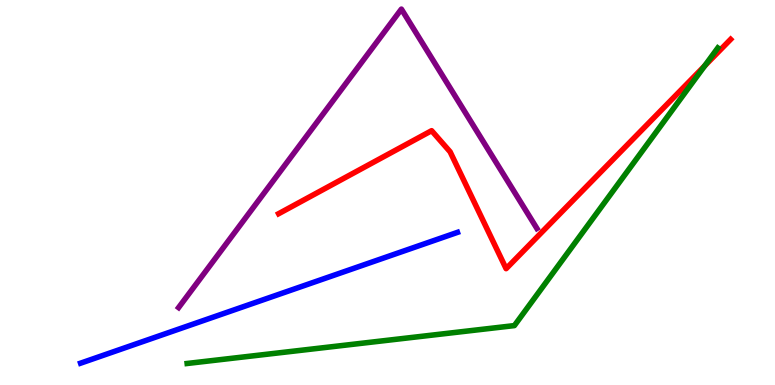[{'lines': ['blue', 'red'], 'intersections': []}, {'lines': ['green', 'red'], 'intersections': [{'x': 9.09, 'y': 8.29}]}, {'lines': ['purple', 'red'], 'intersections': []}, {'lines': ['blue', 'green'], 'intersections': []}, {'lines': ['blue', 'purple'], 'intersections': []}, {'lines': ['green', 'purple'], 'intersections': []}]